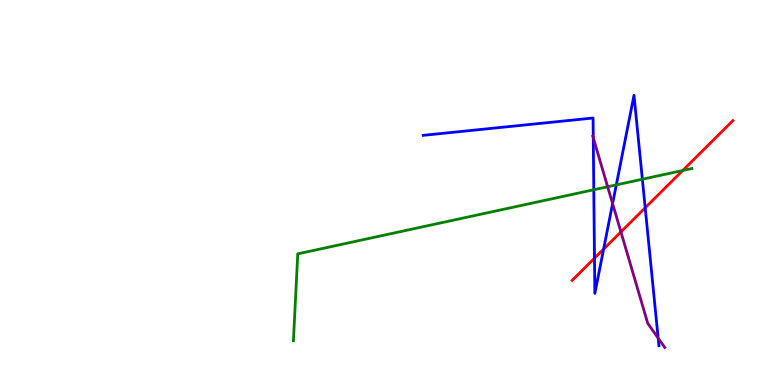[{'lines': ['blue', 'red'], 'intersections': [{'x': 7.67, 'y': 3.29}, {'x': 7.79, 'y': 3.53}, {'x': 8.33, 'y': 4.6}]}, {'lines': ['green', 'red'], 'intersections': [{'x': 8.81, 'y': 5.57}]}, {'lines': ['purple', 'red'], 'intersections': [{'x': 8.01, 'y': 3.98}]}, {'lines': ['blue', 'green'], 'intersections': [{'x': 7.66, 'y': 5.07}, {'x': 7.95, 'y': 5.2}, {'x': 8.29, 'y': 5.34}]}, {'lines': ['blue', 'purple'], 'intersections': [{'x': 7.66, 'y': 6.42}, {'x': 7.9, 'y': 4.71}, {'x': 8.49, 'y': 1.22}]}, {'lines': ['green', 'purple'], 'intersections': [{'x': 7.84, 'y': 5.15}]}]